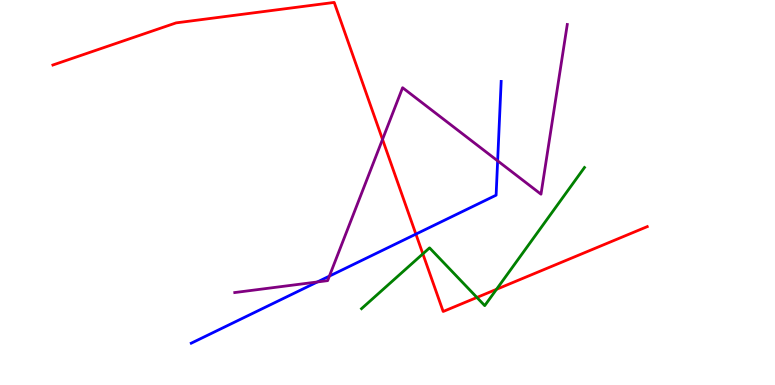[{'lines': ['blue', 'red'], 'intersections': [{'x': 5.37, 'y': 3.92}]}, {'lines': ['green', 'red'], 'intersections': [{'x': 5.46, 'y': 3.41}, {'x': 6.15, 'y': 2.27}, {'x': 6.41, 'y': 2.49}]}, {'lines': ['purple', 'red'], 'intersections': [{'x': 4.94, 'y': 6.38}]}, {'lines': ['blue', 'green'], 'intersections': []}, {'lines': ['blue', 'purple'], 'intersections': [{'x': 4.1, 'y': 2.68}, {'x': 4.25, 'y': 2.83}, {'x': 6.42, 'y': 5.82}]}, {'lines': ['green', 'purple'], 'intersections': []}]